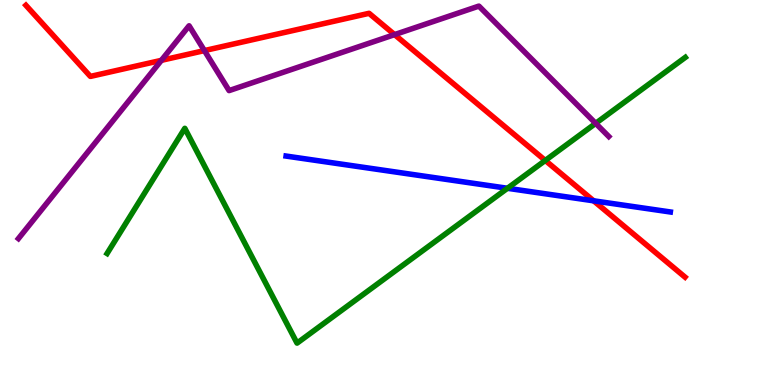[{'lines': ['blue', 'red'], 'intersections': [{'x': 7.66, 'y': 4.78}]}, {'lines': ['green', 'red'], 'intersections': [{'x': 7.04, 'y': 5.83}]}, {'lines': ['purple', 'red'], 'intersections': [{'x': 2.08, 'y': 8.43}, {'x': 2.64, 'y': 8.69}, {'x': 5.09, 'y': 9.1}]}, {'lines': ['blue', 'green'], 'intersections': [{'x': 6.55, 'y': 5.11}]}, {'lines': ['blue', 'purple'], 'intersections': []}, {'lines': ['green', 'purple'], 'intersections': [{'x': 7.69, 'y': 6.8}]}]